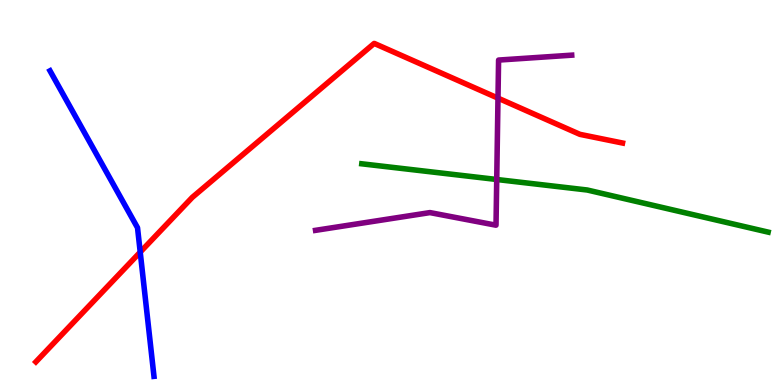[{'lines': ['blue', 'red'], 'intersections': [{'x': 1.81, 'y': 3.45}]}, {'lines': ['green', 'red'], 'intersections': []}, {'lines': ['purple', 'red'], 'intersections': [{'x': 6.43, 'y': 7.45}]}, {'lines': ['blue', 'green'], 'intersections': []}, {'lines': ['blue', 'purple'], 'intersections': []}, {'lines': ['green', 'purple'], 'intersections': [{'x': 6.41, 'y': 5.34}]}]